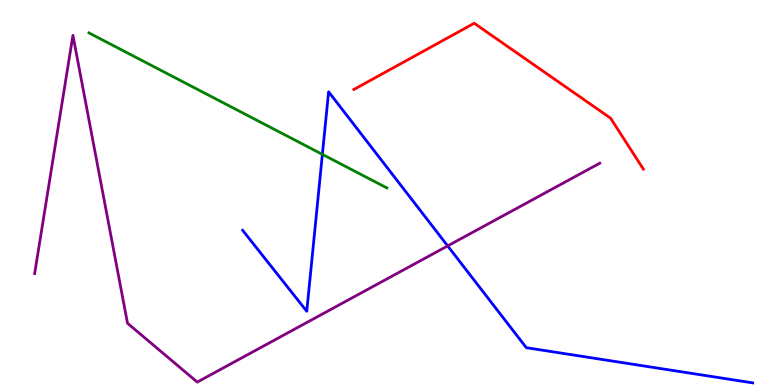[{'lines': ['blue', 'red'], 'intersections': []}, {'lines': ['green', 'red'], 'intersections': []}, {'lines': ['purple', 'red'], 'intersections': []}, {'lines': ['blue', 'green'], 'intersections': [{'x': 4.16, 'y': 5.99}]}, {'lines': ['blue', 'purple'], 'intersections': [{'x': 5.78, 'y': 3.61}]}, {'lines': ['green', 'purple'], 'intersections': []}]